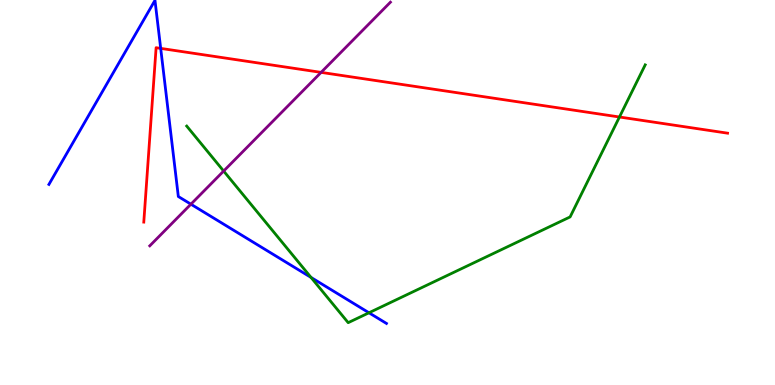[{'lines': ['blue', 'red'], 'intersections': [{'x': 2.07, 'y': 8.74}]}, {'lines': ['green', 'red'], 'intersections': [{'x': 7.99, 'y': 6.96}]}, {'lines': ['purple', 'red'], 'intersections': [{'x': 4.14, 'y': 8.12}]}, {'lines': ['blue', 'green'], 'intersections': [{'x': 4.01, 'y': 2.79}, {'x': 4.76, 'y': 1.88}]}, {'lines': ['blue', 'purple'], 'intersections': [{'x': 2.46, 'y': 4.7}]}, {'lines': ['green', 'purple'], 'intersections': [{'x': 2.89, 'y': 5.56}]}]